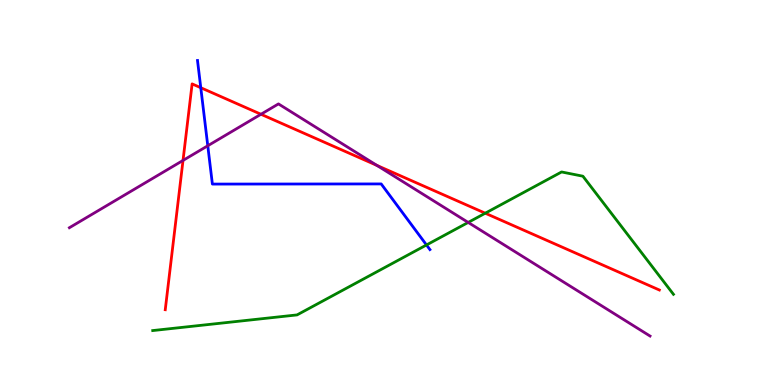[{'lines': ['blue', 'red'], 'intersections': [{'x': 2.59, 'y': 7.72}]}, {'lines': ['green', 'red'], 'intersections': [{'x': 6.26, 'y': 4.46}]}, {'lines': ['purple', 'red'], 'intersections': [{'x': 2.36, 'y': 5.83}, {'x': 3.37, 'y': 7.03}, {'x': 4.86, 'y': 5.7}]}, {'lines': ['blue', 'green'], 'intersections': [{'x': 5.5, 'y': 3.64}]}, {'lines': ['blue', 'purple'], 'intersections': [{'x': 2.68, 'y': 6.21}]}, {'lines': ['green', 'purple'], 'intersections': [{'x': 6.04, 'y': 4.22}]}]